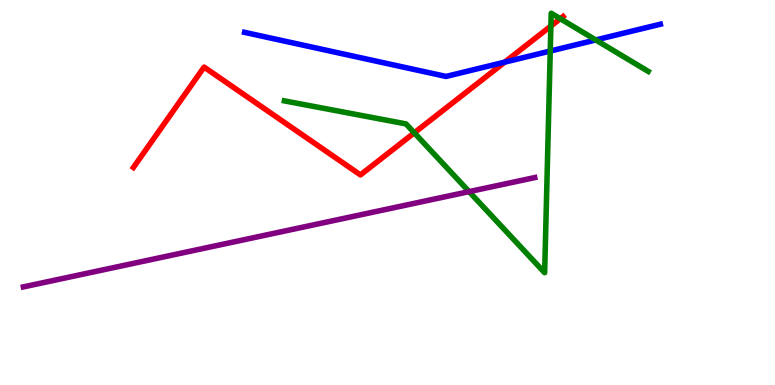[{'lines': ['blue', 'red'], 'intersections': [{'x': 6.51, 'y': 8.39}]}, {'lines': ['green', 'red'], 'intersections': [{'x': 5.35, 'y': 6.55}, {'x': 7.11, 'y': 9.32}, {'x': 7.23, 'y': 9.51}]}, {'lines': ['purple', 'red'], 'intersections': []}, {'lines': ['blue', 'green'], 'intersections': [{'x': 7.1, 'y': 8.67}, {'x': 7.69, 'y': 8.96}]}, {'lines': ['blue', 'purple'], 'intersections': []}, {'lines': ['green', 'purple'], 'intersections': [{'x': 6.05, 'y': 5.02}]}]